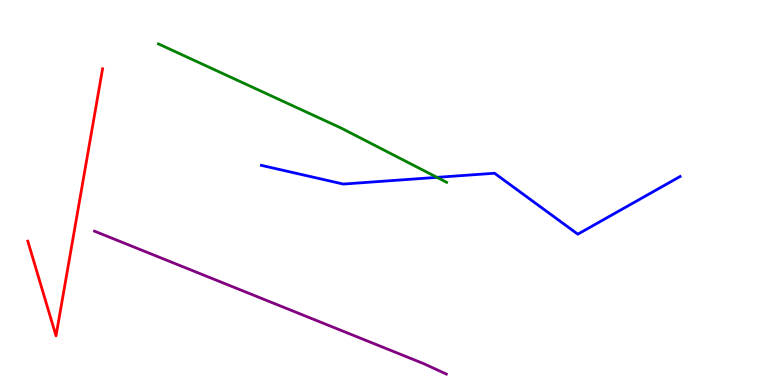[{'lines': ['blue', 'red'], 'intersections': []}, {'lines': ['green', 'red'], 'intersections': []}, {'lines': ['purple', 'red'], 'intersections': []}, {'lines': ['blue', 'green'], 'intersections': [{'x': 5.64, 'y': 5.39}]}, {'lines': ['blue', 'purple'], 'intersections': []}, {'lines': ['green', 'purple'], 'intersections': []}]